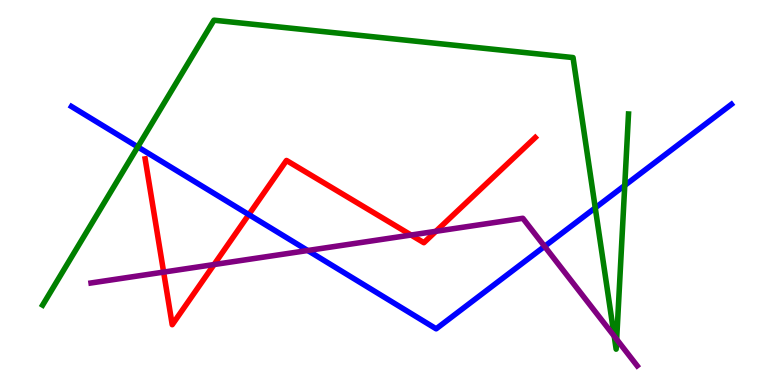[{'lines': ['blue', 'red'], 'intersections': [{'x': 3.21, 'y': 4.43}]}, {'lines': ['green', 'red'], 'intersections': []}, {'lines': ['purple', 'red'], 'intersections': [{'x': 2.11, 'y': 2.93}, {'x': 2.76, 'y': 3.13}, {'x': 5.3, 'y': 3.9}, {'x': 5.62, 'y': 3.99}]}, {'lines': ['blue', 'green'], 'intersections': [{'x': 1.78, 'y': 6.18}, {'x': 7.68, 'y': 4.6}, {'x': 8.06, 'y': 5.18}]}, {'lines': ['blue', 'purple'], 'intersections': [{'x': 3.97, 'y': 3.49}, {'x': 7.03, 'y': 3.6}]}, {'lines': ['green', 'purple'], 'intersections': [{'x': 7.93, 'y': 1.27}, {'x': 7.96, 'y': 1.19}]}]